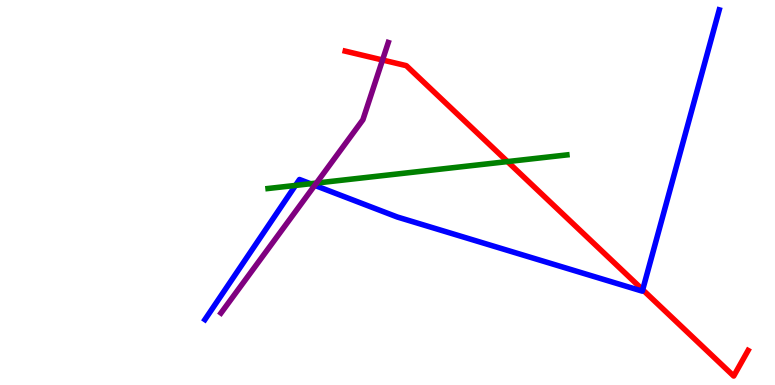[{'lines': ['blue', 'red'], 'intersections': [{'x': 8.29, 'y': 2.47}]}, {'lines': ['green', 'red'], 'intersections': [{'x': 6.55, 'y': 5.8}]}, {'lines': ['purple', 'red'], 'intersections': [{'x': 4.94, 'y': 8.44}]}, {'lines': ['blue', 'green'], 'intersections': [{'x': 3.81, 'y': 5.18}, {'x': 4.01, 'y': 5.23}]}, {'lines': ['blue', 'purple'], 'intersections': [{'x': 4.06, 'y': 5.19}]}, {'lines': ['green', 'purple'], 'intersections': [{'x': 4.08, 'y': 5.24}]}]